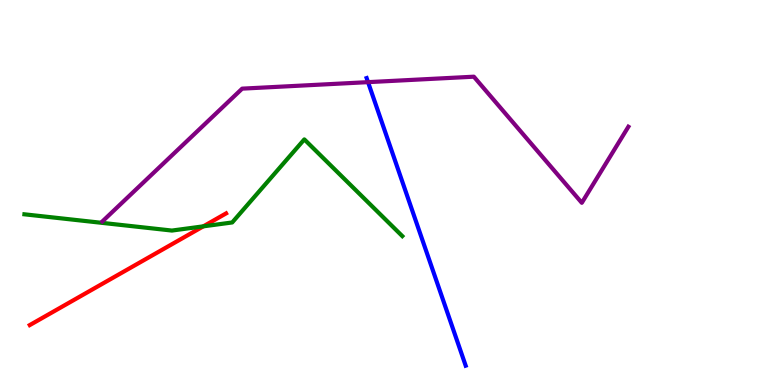[{'lines': ['blue', 'red'], 'intersections': []}, {'lines': ['green', 'red'], 'intersections': [{'x': 2.62, 'y': 4.12}]}, {'lines': ['purple', 'red'], 'intersections': []}, {'lines': ['blue', 'green'], 'intersections': []}, {'lines': ['blue', 'purple'], 'intersections': [{'x': 4.75, 'y': 7.87}]}, {'lines': ['green', 'purple'], 'intersections': []}]